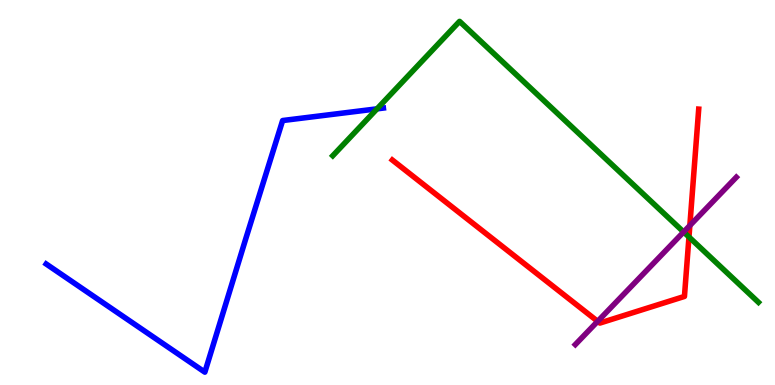[{'lines': ['blue', 'red'], 'intersections': []}, {'lines': ['green', 'red'], 'intersections': [{'x': 8.89, 'y': 3.84}]}, {'lines': ['purple', 'red'], 'intersections': [{'x': 7.71, 'y': 1.65}, {'x': 8.9, 'y': 4.14}]}, {'lines': ['blue', 'green'], 'intersections': [{'x': 4.86, 'y': 7.17}]}, {'lines': ['blue', 'purple'], 'intersections': []}, {'lines': ['green', 'purple'], 'intersections': [{'x': 8.82, 'y': 3.97}]}]